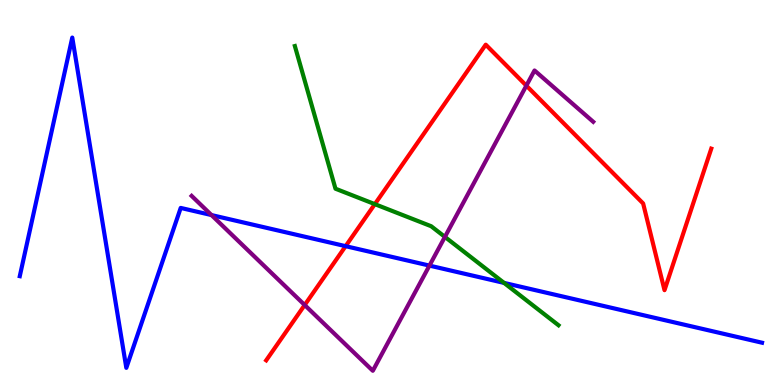[{'lines': ['blue', 'red'], 'intersections': [{'x': 4.46, 'y': 3.61}]}, {'lines': ['green', 'red'], 'intersections': [{'x': 4.84, 'y': 4.7}]}, {'lines': ['purple', 'red'], 'intersections': [{'x': 3.93, 'y': 2.08}, {'x': 6.79, 'y': 7.78}]}, {'lines': ['blue', 'green'], 'intersections': [{'x': 6.5, 'y': 2.65}]}, {'lines': ['blue', 'purple'], 'intersections': [{'x': 2.73, 'y': 4.41}, {'x': 5.54, 'y': 3.1}]}, {'lines': ['green', 'purple'], 'intersections': [{'x': 5.74, 'y': 3.85}]}]